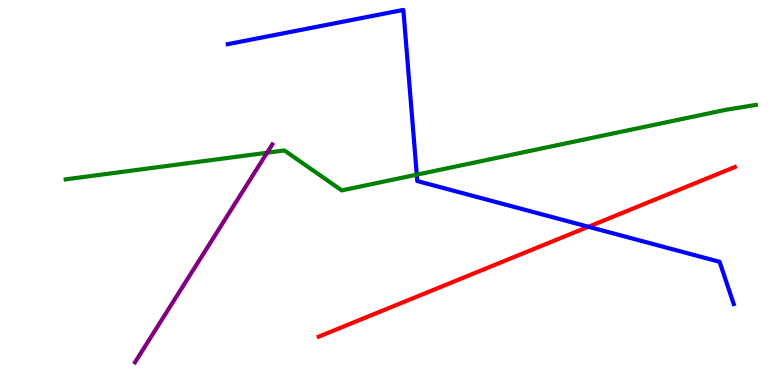[{'lines': ['blue', 'red'], 'intersections': [{'x': 7.59, 'y': 4.11}]}, {'lines': ['green', 'red'], 'intersections': []}, {'lines': ['purple', 'red'], 'intersections': []}, {'lines': ['blue', 'green'], 'intersections': [{'x': 5.38, 'y': 5.46}]}, {'lines': ['blue', 'purple'], 'intersections': []}, {'lines': ['green', 'purple'], 'intersections': [{'x': 3.45, 'y': 6.03}]}]